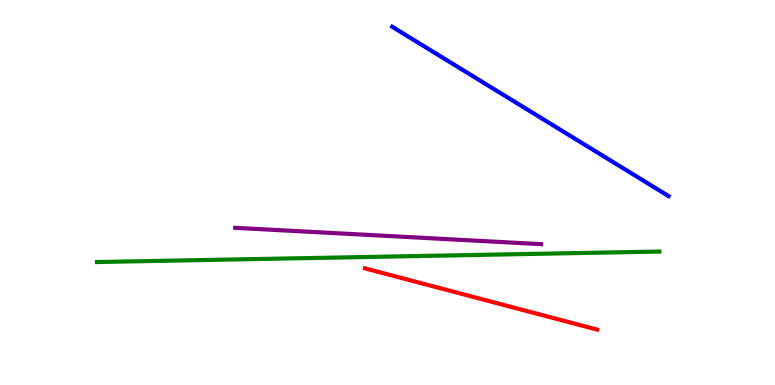[{'lines': ['blue', 'red'], 'intersections': []}, {'lines': ['green', 'red'], 'intersections': []}, {'lines': ['purple', 'red'], 'intersections': []}, {'lines': ['blue', 'green'], 'intersections': []}, {'lines': ['blue', 'purple'], 'intersections': []}, {'lines': ['green', 'purple'], 'intersections': []}]